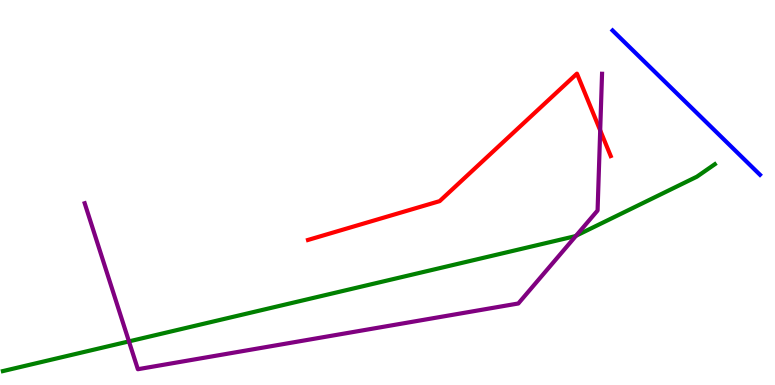[{'lines': ['blue', 'red'], 'intersections': []}, {'lines': ['green', 'red'], 'intersections': []}, {'lines': ['purple', 'red'], 'intersections': [{'x': 7.74, 'y': 6.61}]}, {'lines': ['blue', 'green'], 'intersections': []}, {'lines': ['blue', 'purple'], 'intersections': []}, {'lines': ['green', 'purple'], 'intersections': [{'x': 1.66, 'y': 1.13}, {'x': 7.43, 'y': 3.88}]}]